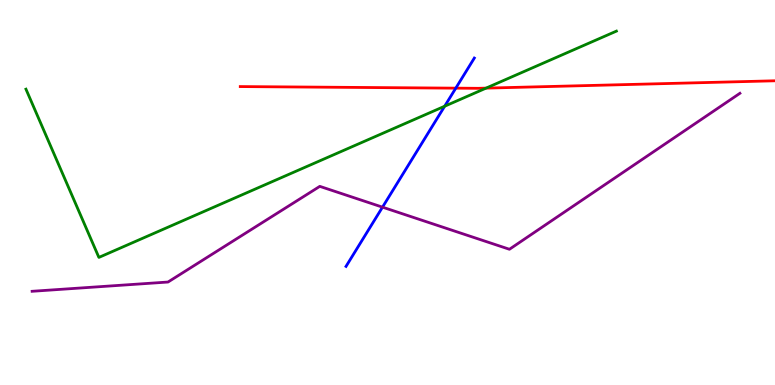[{'lines': ['blue', 'red'], 'intersections': [{'x': 5.88, 'y': 7.71}]}, {'lines': ['green', 'red'], 'intersections': [{'x': 6.27, 'y': 7.71}]}, {'lines': ['purple', 'red'], 'intersections': []}, {'lines': ['blue', 'green'], 'intersections': [{'x': 5.74, 'y': 7.24}]}, {'lines': ['blue', 'purple'], 'intersections': [{'x': 4.94, 'y': 4.62}]}, {'lines': ['green', 'purple'], 'intersections': []}]